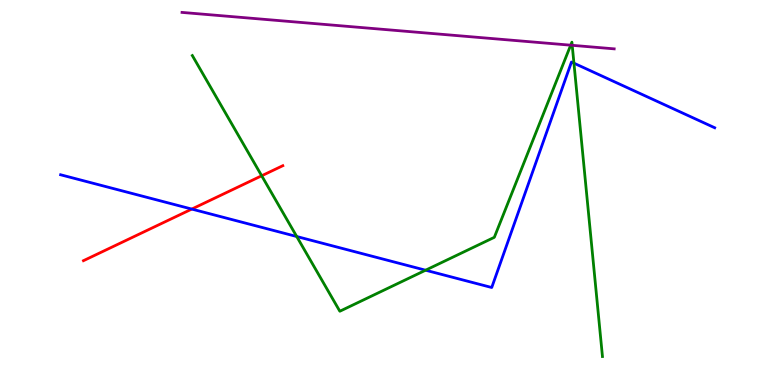[{'lines': ['blue', 'red'], 'intersections': [{'x': 2.47, 'y': 4.57}]}, {'lines': ['green', 'red'], 'intersections': [{'x': 3.38, 'y': 5.43}]}, {'lines': ['purple', 'red'], 'intersections': []}, {'lines': ['blue', 'green'], 'intersections': [{'x': 3.83, 'y': 3.86}, {'x': 5.49, 'y': 2.98}, {'x': 7.41, 'y': 8.36}]}, {'lines': ['blue', 'purple'], 'intersections': []}, {'lines': ['green', 'purple'], 'intersections': [{'x': 7.36, 'y': 8.83}, {'x': 7.38, 'y': 8.82}]}]